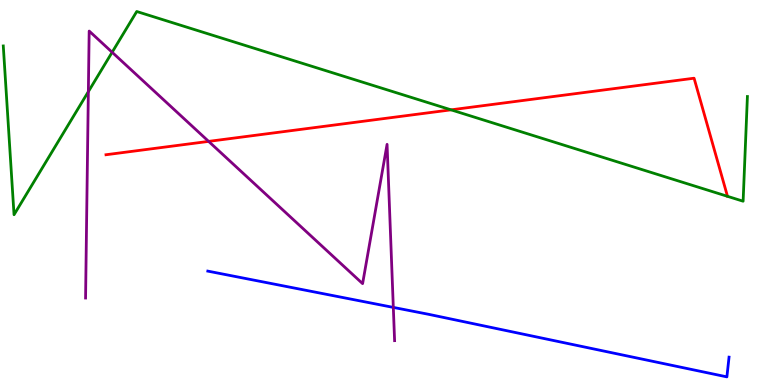[{'lines': ['blue', 'red'], 'intersections': []}, {'lines': ['green', 'red'], 'intersections': [{'x': 5.82, 'y': 7.15}]}, {'lines': ['purple', 'red'], 'intersections': [{'x': 2.69, 'y': 6.33}]}, {'lines': ['blue', 'green'], 'intersections': []}, {'lines': ['blue', 'purple'], 'intersections': [{'x': 5.08, 'y': 2.02}]}, {'lines': ['green', 'purple'], 'intersections': [{'x': 1.14, 'y': 7.62}, {'x': 1.45, 'y': 8.64}]}]